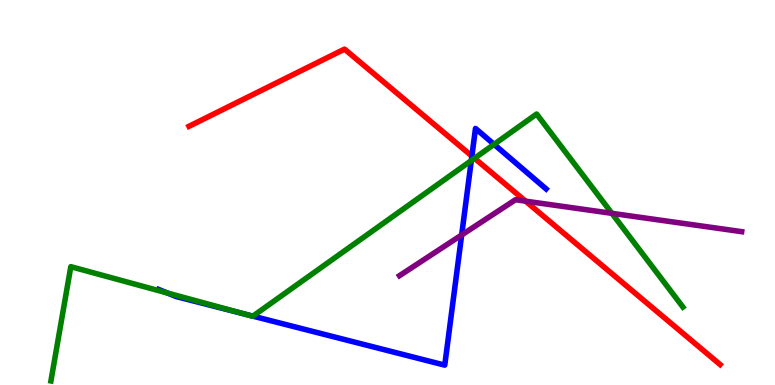[{'lines': ['blue', 'red'], 'intersections': [{'x': 6.09, 'y': 5.95}]}, {'lines': ['green', 'red'], 'intersections': [{'x': 6.12, 'y': 5.89}]}, {'lines': ['purple', 'red'], 'intersections': [{'x': 6.78, 'y': 4.78}]}, {'lines': ['blue', 'green'], 'intersections': [{'x': 2.16, 'y': 2.39}, {'x': 3.16, 'y': 1.84}, {'x': 3.26, 'y': 1.79}, {'x': 6.08, 'y': 5.83}, {'x': 6.37, 'y': 6.25}]}, {'lines': ['blue', 'purple'], 'intersections': [{'x': 5.96, 'y': 3.9}]}, {'lines': ['green', 'purple'], 'intersections': [{'x': 7.9, 'y': 4.46}]}]